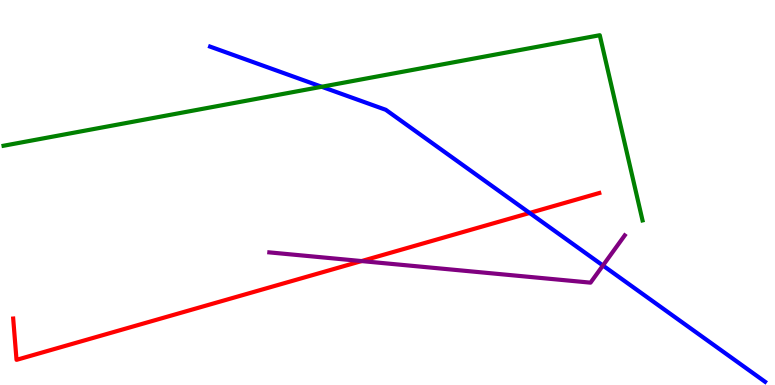[{'lines': ['blue', 'red'], 'intersections': [{'x': 6.83, 'y': 4.47}]}, {'lines': ['green', 'red'], 'intersections': []}, {'lines': ['purple', 'red'], 'intersections': [{'x': 4.67, 'y': 3.22}]}, {'lines': ['blue', 'green'], 'intersections': [{'x': 4.15, 'y': 7.75}]}, {'lines': ['blue', 'purple'], 'intersections': [{'x': 7.78, 'y': 3.1}]}, {'lines': ['green', 'purple'], 'intersections': []}]